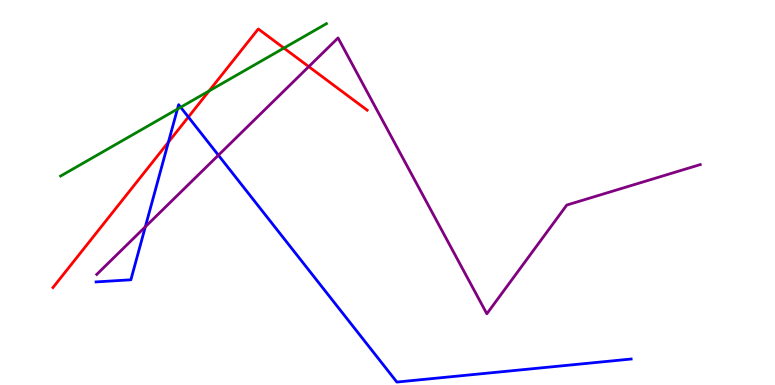[{'lines': ['blue', 'red'], 'intersections': [{'x': 2.17, 'y': 6.31}, {'x': 2.43, 'y': 6.96}]}, {'lines': ['green', 'red'], 'intersections': [{'x': 2.7, 'y': 7.64}, {'x': 3.66, 'y': 8.75}]}, {'lines': ['purple', 'red'], 'intersections': [{'x': 3.98, 'y': 8.27}]}, {'lines': ['blue', 'green'], 'intersections': [{'x': 2.29, 'y': 7.17}, {'x': 2.33, 'y': 7.21}]}, {'lines': ['blue', 'purple'], 'intersections': [{'x': 1.88, 'y': 4.11}, {'x': 2.82, 'y': 5.97}]}, {'lines': ['green', 'purple'], 'intersections': []}]